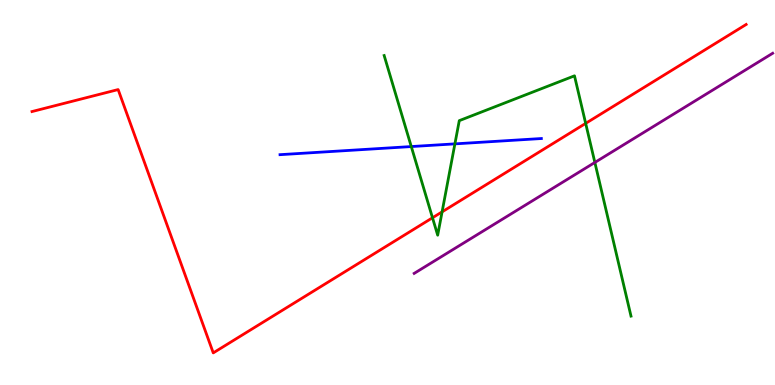[{'lines': ['blue', 'red'], 'intersections': []}, {'lines': ['green', 'red'], 'intersections': [{'x': 5.58, 'y': 4.34}, {'x': 5.7, 'y': 4.5}, {'x': 7.56, 'y': 6.8}]}, {'lines': ['purple', 'red'], 'intersections': []}, {'lines': ['blue', 'green'], 'intersections': [{'x': 5.31, 'y': 6.19}, {'x': 5.87, 'y': 6.26}]}, {'lines': ['blue', 'purple'], 'intersections': []}, {'lines': ['green', 'purple'], 'intersections': [{'x': 7.68, 'y': 5.78}]}]